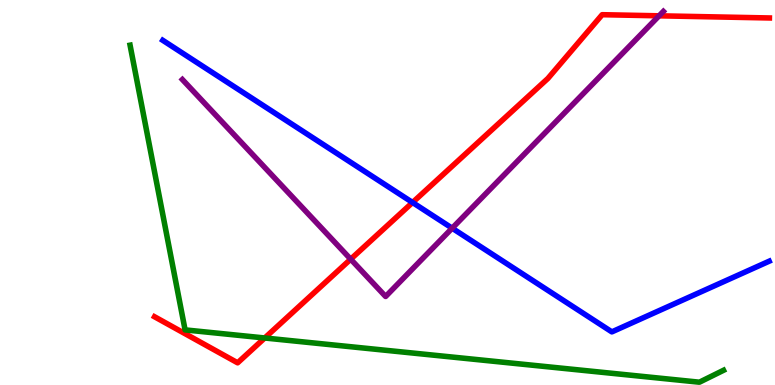[{'lines': ['blue', 'red'], 'intersections': [{'x': 5.32, 'y': 4.74}]}, {'lines': ['green', 'red'], 'intersections': [{'x': 3.42, 'y': 1.22}]}, {'lines': ['purple', 'red'], 'intersections': [{'x': 4.52, 'y': 3.27}, {'x': 8.5, 'y': 9.59}]}, {'lines': ['blue', 'green'], 'intersections': []}, {'lines': ['blue', 'purple'], 'intersections': [{'x': 5.83, 'y': 4.07}]}, {'lines': ['green', 'purple'], 'intersections': []}]